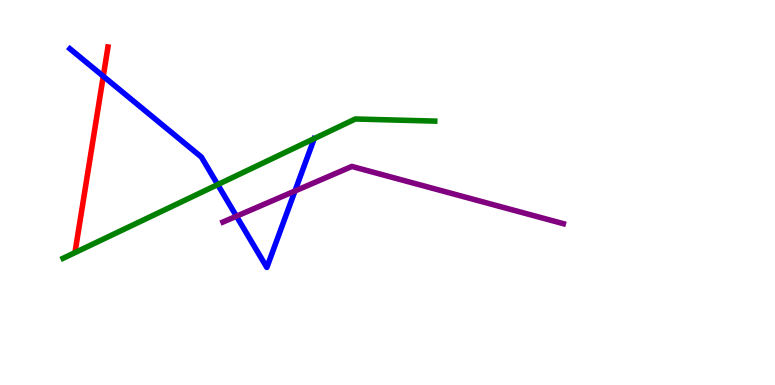[{'lines': ['blue', 'red'], 'intersections': [{'x': 1.33, 'y': 8.02}]}, {'lines': ['green', 'red'], 'intersections': []}, {'lines': ['purple', 'red'], 'intersections': []}, {'lines': ['blue', 'green'], 'intersections': [{'x': 2.81, 'y': 5.21}]}, {'lines': ['blue', 'purple'], 'intersections': [{'x': 3.05, 'y': 4.38}, {'x': 3.81, 'y': 5.04}]}, {'lines': ['green', 'purple'], 'intersections': []}]